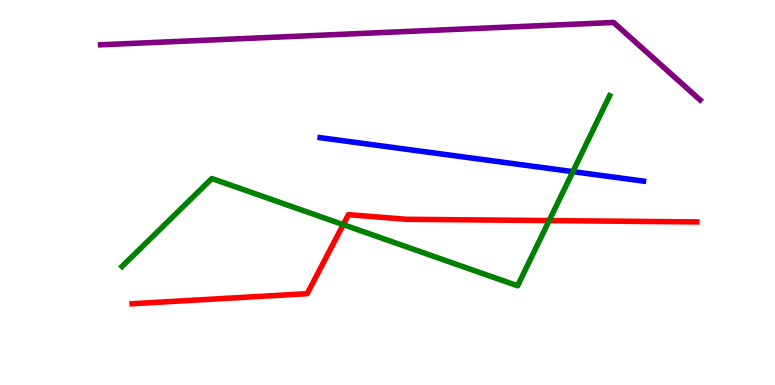[{'lines': ['blue', 'red'], 'intersections': []}, {'lines': ['green', 'red'], 'intersections': [{'x': 4.43, 'y': 4.17}, {'x': 7.09, 'y': 4.27}]}, {'lines': ['purple', 'red'], 'intersections': []}, {'lines': ['blue', 'green'], 'intersections': [{'x': 7.39, 'y': 5.54}]}, {'lines': ['blue', 'purple'], 'intersections': []}, {'lines': ['green', 'purple'], 'intersections': []}]